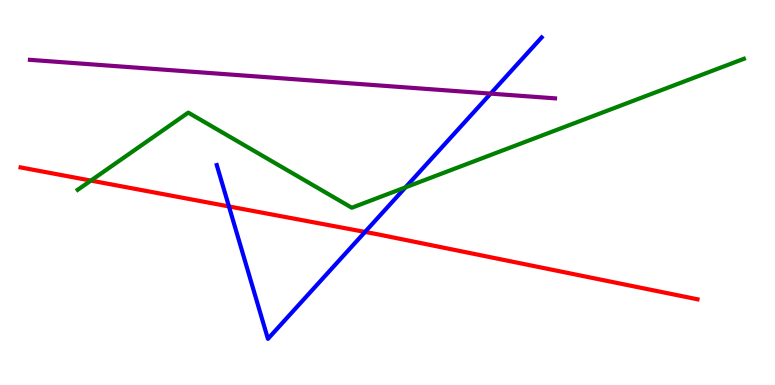[{'lines': ['blue', 'red'], 'intersections': [{'x': 2.95, 'y': 4.64}, {'x': 4.71, 'y': 3.98}]}, {'lines': ['green', 'red'], 'intersections': [{'x': 1.17, 'y': 5.31}]}, {'lines': ['purple', 'red'], 'intersections': []}, {'lines': ['blue', 'green'], 'intersections': [{'x': 5.23, 'y': 5.13}]}, {'lines': ['blue', 'purple'], 'intersections': [{'x': 6.33, 'y': 7.57}]}, {'lines': ['green', 'purple'], 'intersections': []}]